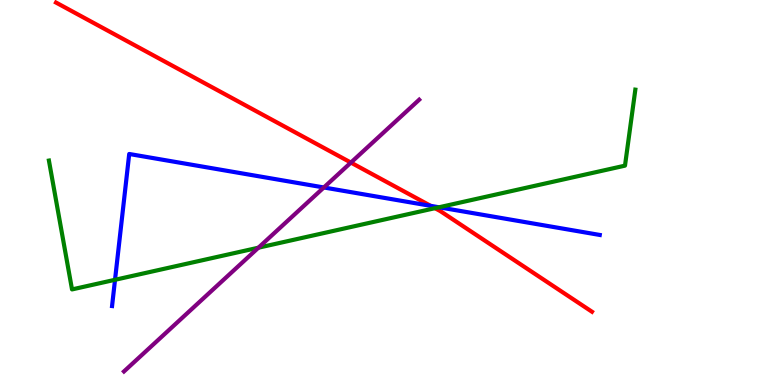[{'lines': ['blue', 'red'], 'intersections': [{'x': 5.56, 'y': 4.65}]}, {'lines': ['green', 'red'], 'intersections': [{'x': 5.61, 'y': 4.59}]}, {'lines': ['purple', 'red'], 'intersections': [{'x': 4.53, 'y': 5.78}]}, {'lines': ['blue', 'green'], 'intersections': [{'x': 1.48, 'y': 2.73}, {'x': 5.66, 'y': 4.62}]}, {'lines': ['blue', 'purple'], 'intersections': [{'x': 4.18, 'y': 5.13}]}, {'lines': ['green', 'purple'], 'intersections': [{'x': 3.33, 'y': 3.57}]}]